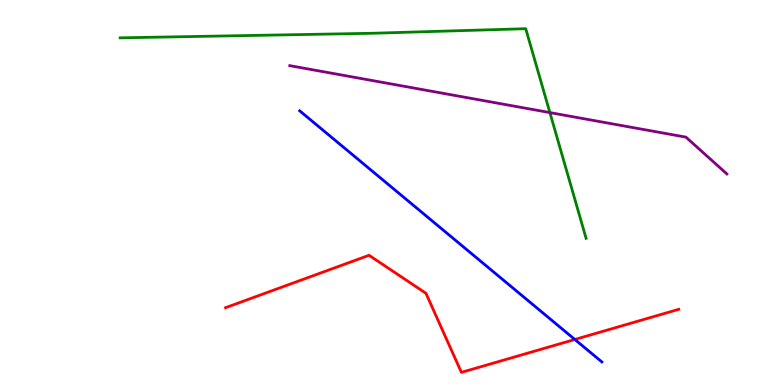[{'lines': ['blue', 'red'], 'intersections': [{'x': 7.42, 'y': 1.18}]}, {'lines': ['green', 'red'], 'intersections': []}, {'lines': ['purple', 'red'], 'intersections': []}, {'lines': ['blue', 'green'], 'intersections': []}, {'lines': ['blue', 'purple'], 'intersections': []}, {'lines': ['green', 'purple'], 'intersections': [{'x': 7.1, 'y': 7.08}]}]